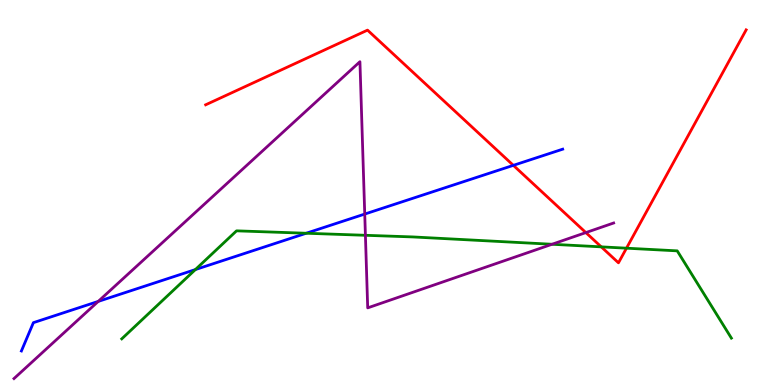[{'lines': ['blue', 'red'], 'intersections': [{'x': 6.62, 'y': 5.71}]}, {'lines': ['green', 'red'], 'intersections': [{'x': 7.76, 'y': 3.59}, {'x': 8.08, 'y': 3.55}]}, {'lines': ['purple', 'red'], 'intersections': [{'x': 7.56, 'y': 3.96}]}, {'lines': ['blue', 'green'], 'intersections': [{'x': 2.52, 'y': 3.0}, {'x': 3.95, 'y': 3.94}]}, {'lines': ['blue', 'purple'], 'intersections': [{'x': 1.27, 'y': 2.17}, {'x': 4.71, 'y': 4.44}]}, {'lines': ['green', 'purple'], 'intersections': [{'x': 4.71, 'y': 3.89}, {'x': 7.12, 'y': 3.66}]}]